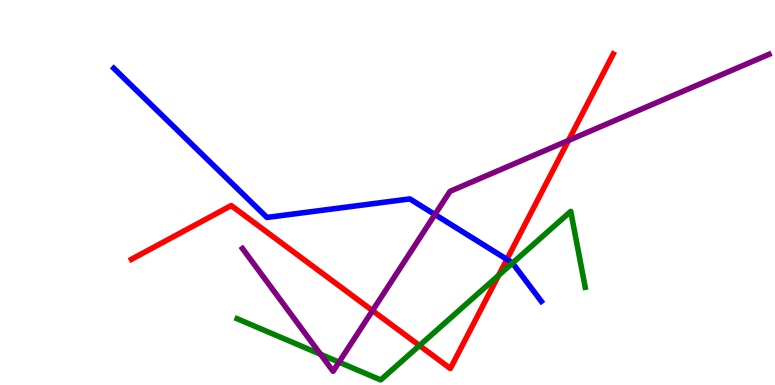[{'lines': ['blue', 'red'], 'intersections': [{'x': 6.54, 'y': 3.26}]}, {'lines': ['green', 'red'], 'intersections': [{'x': 5.41, 'y': 1.02}, {'x': 6.43, 'y': 2.85}]}, {'lines': ['purple', 'red'], 'intersections': [{'x': 4.81, 'y': 1.93}, {'x': 7.34, 'y': 6.35}]}, {'lines': ['blue', 'green'], 'intersections': [{'x': 6.61, 'y': 3.17}]}, {'lines': ['blue', 'purple'], 'intersections': [{'x': 5.61, 'y': 4.43}]}, {'lines': ['green', 'purple'], 'intersections': [{'x': 4.14, 'y': 0.798}, {'x': 4.37, 'y': 0.593}]}]